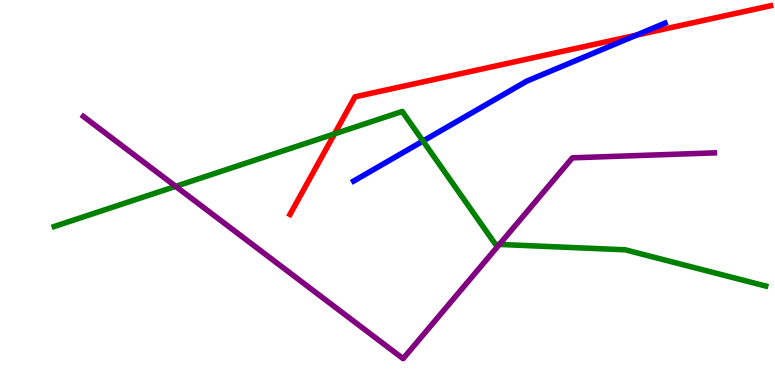[{'lines': ['blue', 'red'], 'intersections': [{'x': 8.21, 'y': 9.09}]}, {'lines': ['green', 'red'], 'intersections': [{'x': 4.32, 'y': 6.52}]}, {'lines': ['purple', 'red'], 'intersections': []}, {'lines': ['blue', 'green'], 'intersections': [{'x': 5.46, 'y': 6.34}]}, {'lines': ['blue', 'purple'], 'intersections': []}, {'lines': ['green', 'purple'], 'intersections': [{'x': 2.27, 'y': 5.16}, {'x': 6.44, 'y': 3.65}]}]